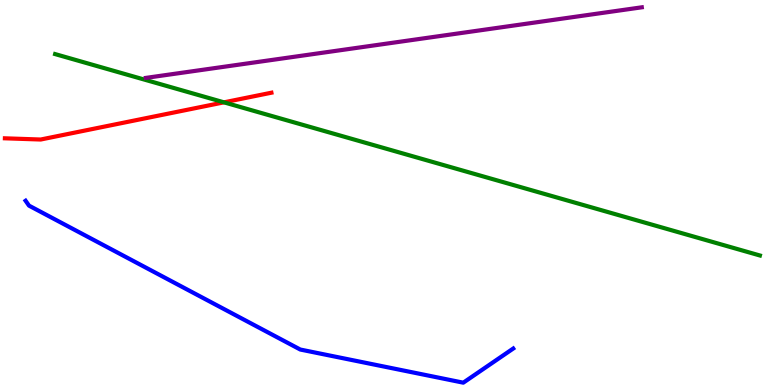[{'lines': ['blue', 'red'], 'intersections': []}, {'lines': ['green', 'red'], 'intersections': [{'x': 2.89, 'y': 7.34}]}, {'lines': ['purple', 'red'], 'intersections': []}, {'lines': ['blue', 'green'], 'intersections': []}, {'lines': ['blue', 'purple'], 'intersections': []}, {'lines': ['green', 'purple'], 'intersections': []}]